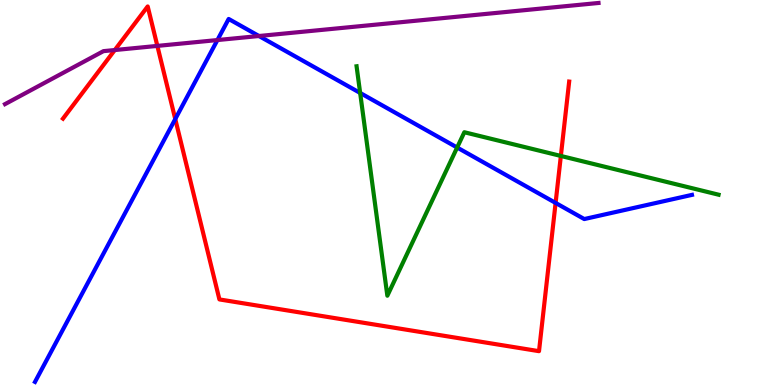[{'lines': ['blue', 'red'], 'intersections': [{'x': 2.26, 'y': 6.91}, {'x': 7.17, 'y': 4.73}]}, {'lines': ['green', 'red'], 'intersections': [{'x': 7.24, 'y': 5.95}]}, {'lines': ['purple', 'red'], 'intersections': [{'x': 1.48, 'y': 8.7}, {'x': 2.03, 'y': 8.81}]}, {'lines': ['blue', 'green'], 'intersections': [{'x': 4.65, 'y': 7.59}, {'x': 5.9, 'y': 6.17}]}, {'lines': ['blue', 'purple'], 'intersections': [{'x': 2.81, 'y': 8.96}, {'x': 3.34, 'y': 9.06}]}, {'lines': ['green', 'purple'], 'intersections': []}]